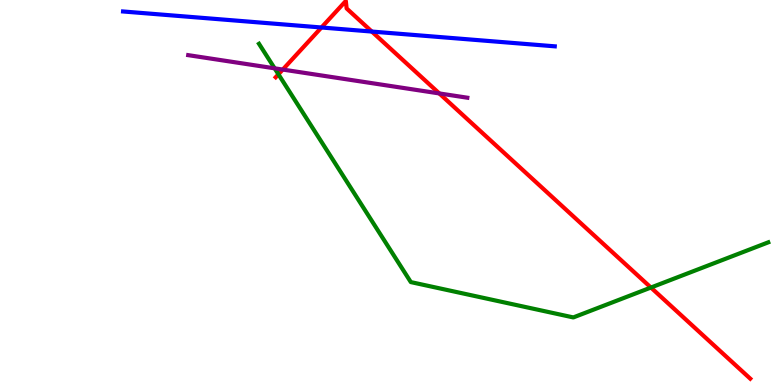[{'lines': ['blue', 'red'], 'intersections': [{'x': 4.15, 'y': 9.29}, {'x': 4.8, 'y': 9.18}]}, {'lines': ['green', 'red'], 'intersections': [{'x': 3.59, 'y': 8.07}, {'x': 8.4, 'y': 2.53}]}, {'lines': ['purple', 'red'], 'intersections': [{'x': 3.65, 'y': 8.19}, {'x': 5.67, 'y': 7.57}]}, {'lines': ['blue', 'green'], 'intersections': []}, {'lines': ['blue', 'purple'], 'intersections': []}, {'lines': ['green', 'purple'], 'intersections': [{'x': 3.54, 'y': 8.23}]}]